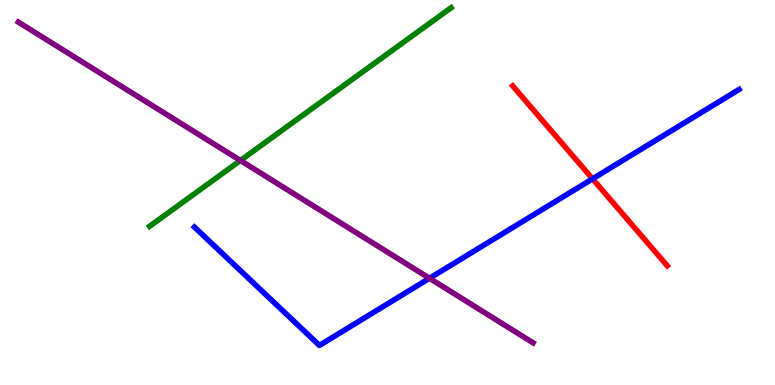[{'lines': ['blue', 'red'], 'intersections': [{'x': 7.65, 'y': 5.35}]}, {'lines': ['green', 'red'], 'intersections': []}, {'lines': ['purple', 'red'], 'intersections': []}, {'lines': ['blue', 'green'], 'intersections': []}, {'lines': ['blue', 'purple'], 'intersections': [{'x': 5.54, 'y': 2.77}]}, {'lines': ['green', 'purple'], 'intersections': [{'x': 3.1, 'y': 5.83}]}]